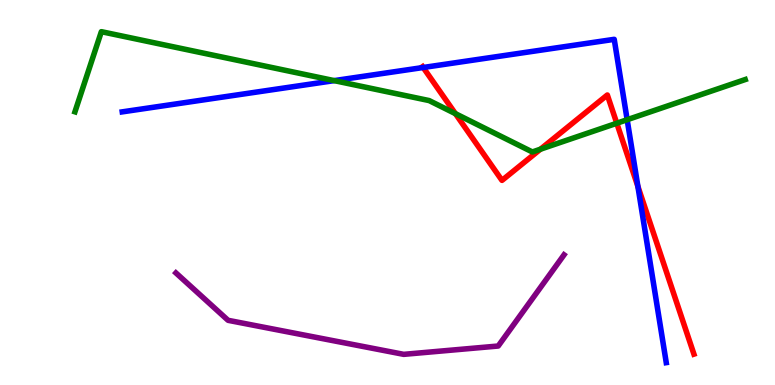[{'lines': ['blue', 'red'], 'intersections': [{'x': 5.46, 'y': 8.25}, {'x': 8.23, 'y': 5.16}]}, {'lines': ['green', 'red'], 'intersections': [{'x': 5.88, 'y': 7.05}, {'x': 6.97, 'y': 6.12}, {'x': 7.96, 'y': 6.8}]}, {'lines': ['purple', 'red'], 'intersections': []}, {'lines': ['blue', 'green'], 'intersections': [{'x': 4.31, 'y': 7.91}, {'x': 8.09, 'y': 6.89}]}, {'lines': ['blue', 'purple'], 'intersections': []}, {'lines': ['green', 'purple'], 'intersections': []}]